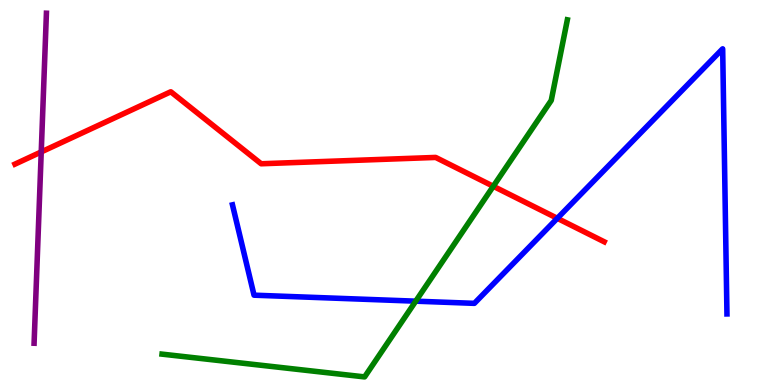[{'lines': ['blue', 'red'], 'intersections': [{'x': 7.19, 'y': 4.33}]}, {'lines': ['green', 'red'], 'intersections': [{'x': 6.37, 'y': 5.16}]}, {'lines': ['purple', 'red'], 'intersections': [{'x': 0.532, 'y': 6.05}]}, {'lines': ['blue', 'green'], 'intersections': [{'x': 5.36, 'y': 2.18}]}, {'lines': ['blue', 'purple'], 'intersections': []}, {'lines': ['green', 'purple'], 'intersections': []}]